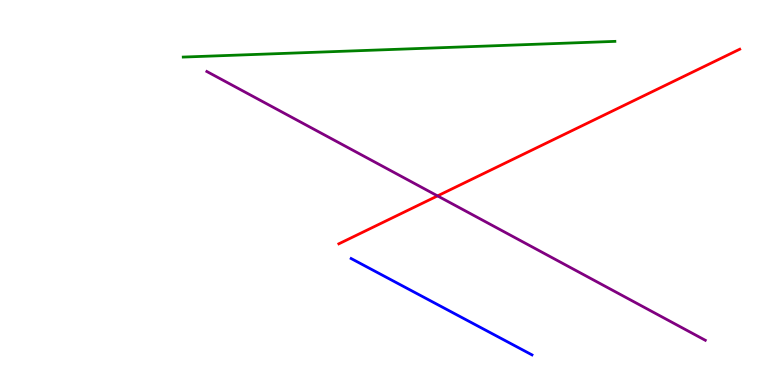[{'lines': ['blue', 'red'], 'intersections': []}, {'lines': ['green', 'red'], 'intersections': []}, {'lines': ['purple', 'red'], 'intersections': [{'x': 5.65, 'y': 4.91}]}, {'lines': ['blue', 'green'], 'intersections': []}, {'lines': ['blue', 'purple'], 'intersections': []}, {'lines': ['green', 'purple'], 'intersections': []}]